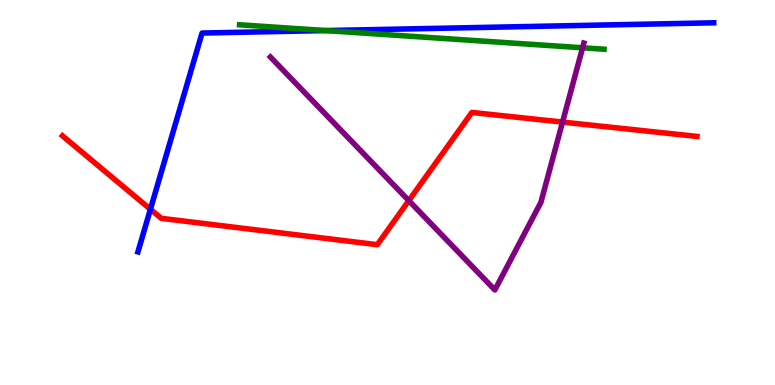[{'lines': ['blue', 'red'], 'intersections': [{'x': 1.94, 'y': 4.56}]}, {'lines': ['green', 'red'], 'intersections': []}, {'lines': ['purple', 'red'], 'intersections': [{'x': 5.27, 'y': 4.79}, {'x': 7.26, 'y': 6.83}]}, {'lines': ['blue', 'green'], 'intersections': [{'x': 4.2, 'y': 9.21}]}, {'lines': ['blue', 'purple'], 'intersections': []}, {'lines': ['green', 'purple'], 'intersections': [{'x': 7.52, 'y': 8.76}]}]